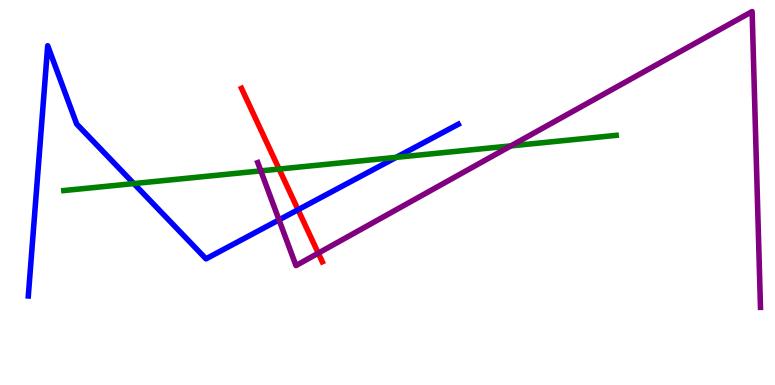[{'lines': ['blue', 'red'], 'intersections': [{'x': 3.85, 'y': 4.55}]}, {'lines': ['green', 'red'], 'intersections': [{'x': 3.6, 'y': 5.61}]}, {'lines': ['purple', 'red'], 'intersections': [{'x': 4.11, 'y': 3.42}]}, {'lines': ['blue', 'green'], 'intersections': [{'x': 1.73, 'y': 5.23}, {'x': 5.11, 'y': 5.91}]}, {'lines': ['blue', 'purple'], 'intersections': [{'x': 3.6, 'y': 4.29}]}, {'lines': ['green', 'purple'], 'intersections': [{'x': 3.37, 'y': 5.56}, {'x': 6.59, 'y': 6.21}]}]